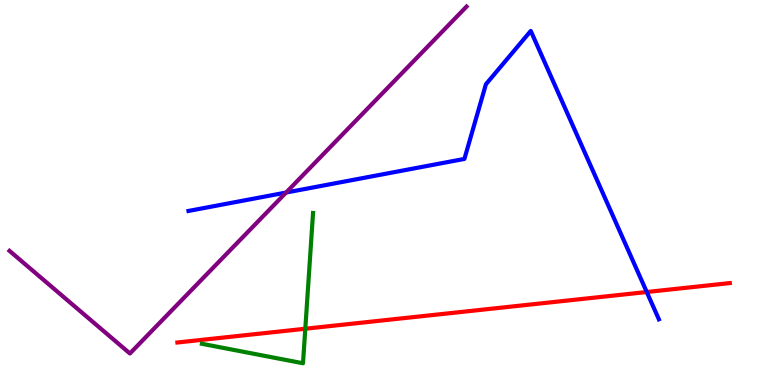[{'lines': ['blue', 'red'], 'intersections': [{'x': 8.35, 'y': 2.42}]}, {'lines': ['green', 'red'], 'intersections': [{'x': 3.94, 'y': 1.46}]}, {'lines': ['purple', 'red'], 'intersections': []}, {'lines': ['blue', 'green'], 'intersections': []}, {'lines': ['blue', 'purple'], 'intersections': [{'x': 3.69, 'y': 5.0}]}, {'lines': ['green', 'purple'], 'intersections': []}]